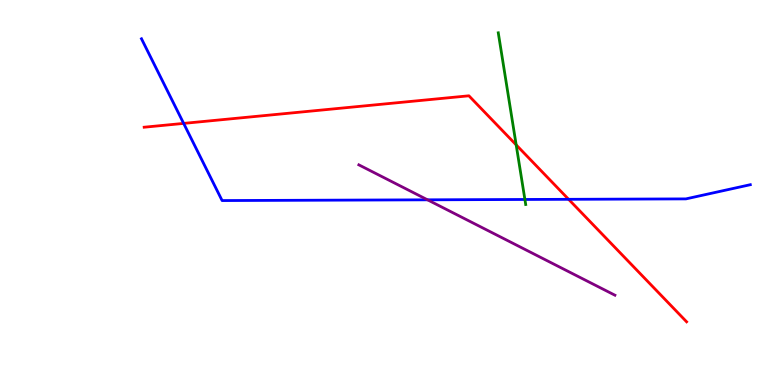[{'lines': ['blue', 'red'], 'intersections': [{'x': 2.37, 'y': 6.79}, {'x': 7.34, 'y': 4.82}]}, {'lines': ['green', 'red'], 'intersections': [{'x': 6.66, 'y': 6.24}]}, {'lines': ['purple', 'red'], 'intersections': []}, {'lines': ['blue', 'green'], 'intersections': [{'x': 6.77, 'y': 4.82}]}, {'lines': ['blue', 'purple'], 'intersections': [{'x': 5.52, 'y': 4.81}]}, {'lines': ['green', 'purple'], 'intersections': []}]